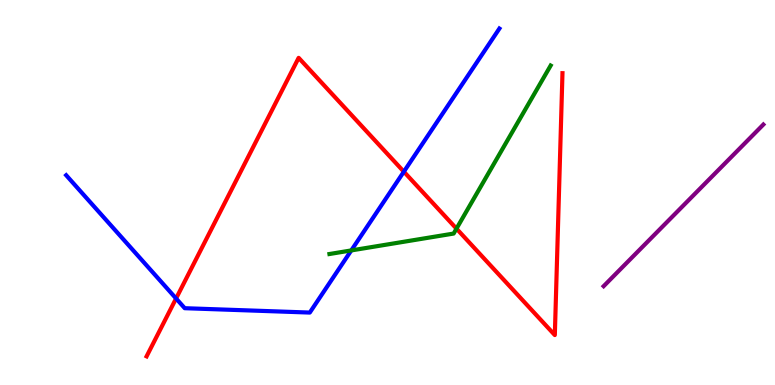[{'lines': ['blue', 'red'], 'intersections': [{'x': 2.27, 'y': 2.25}, {'x': 5.21, 'y': 5.54}]}, {'lines': ['green', 'red'], 'intersections': [{'x': 5.89, 'y': 4.06}]}, {'lines': ['purple', 'red'], 'intersections': []}, {'lines': ['blue', 'green'], 'intersections': [{'x': 4.53, 'y': 3.5}]}, {'lines': ['blue', 'purple'], 'intersections': []}, {'lines': ['green', 'purple'], 'intersections': []}]